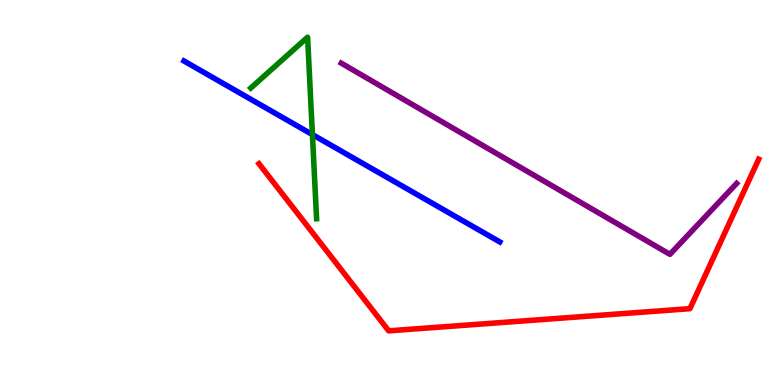[{'lines': ['blue', 'red'], 'intersections': []}, {'lines': ['green', 'red'], 'intersections': []}, {'lines': ['purple', 'red'], 'intersections': []}, {'lines': ['blue', 'green'], 'intersections': [{'x': 4.03, 'y': 6.5}]}, {'lines': ['blue', 'purple'], 'intersections': []}, {'lines': ['green', 'purple'], 'intersections': []}]